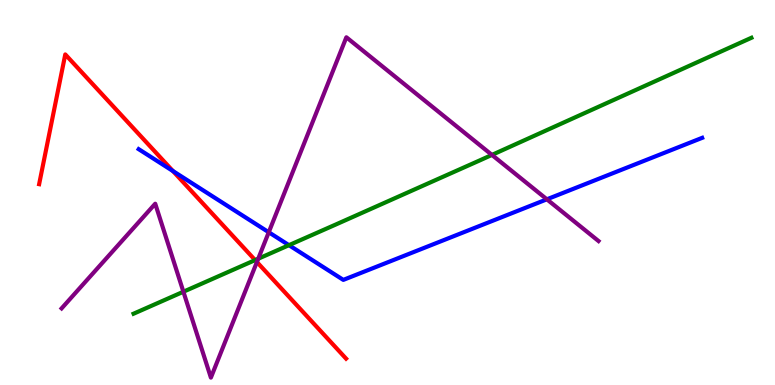[{'lines': ['blue', 'red'], 'intersections': [{'x': 2.23, 'y': 5.56}]}, {'lines': ['green', 'red'], 'intersections': [{'x': 3.29, 'y': 3.24}]}, {'lines': ['purple', 'red'], 'intersections': [{'x': 3.31, 'y': 3.19}]}, {'lines': ['blue', 'green'], 'intersections': [{'x': 3.73, 'y': 3.63}]}, {'lines': ['blue', 'purple'], 'intersections': [{'x': 3.47, 'y': 3.97}, {'x': 7.06, 'y': 4.82}]}, {'lines': ['green', 'purple'], 'intersections': [{'x': 2.37, 'y': 2.42}, {'x': 3.33, 'y': 3.28}, {'x': 6.35, 'y': 5.98}]}]